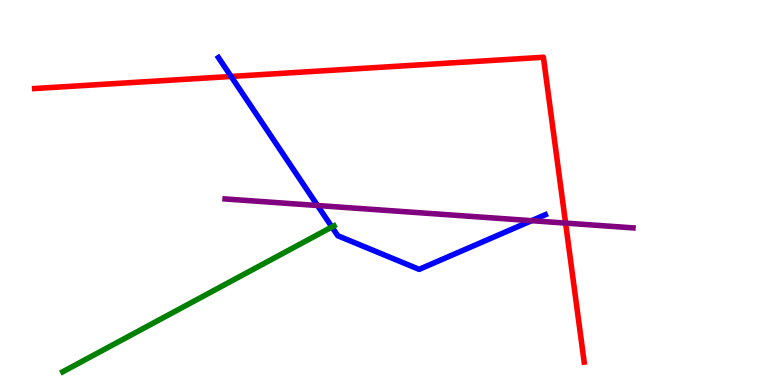[{'lines': ['blue', 'red'], 'intersections': [{'x': 2.98, 'y': 8.01}]}, {'lines': ['green', 'red'], 'intersections': []}, {'lines': ['purple', 'red'], 'intersections': [{'x': 7.3, 'y': 4.21}]}, {'lines': ['blue', 'green'], 'intersections': [{'x': 4.28, 'y': 4.1}]}, {'lines': ['blue', 'purple'], 'intersections': [{'x': 4.1, 'y': 4.66}, {'x': 6.86, 'y': 4.27}]}, {'lines': ['green', 'purple'], 'intersections': []}]